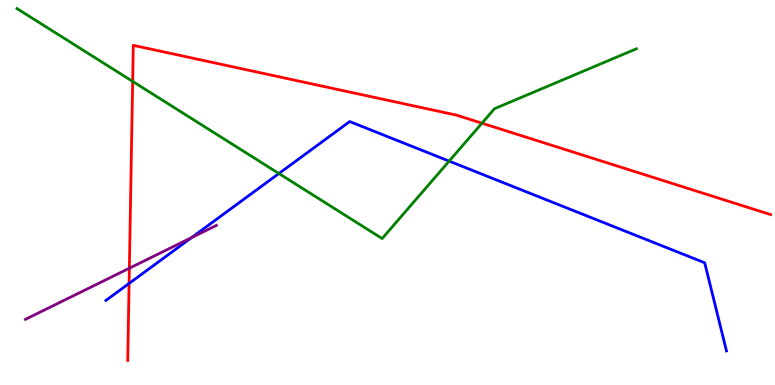[{'lines': ['blue', 'red'], 'intersections': [{'x': 1.67, 'y': 2.64}]}, {'lines': ['green', 'red'], 'intersections': [{'x': 1.71, 'y': 7.89}, {'x': 6.22, 'y': 6.8}]}, {'lines': ['purple', 'red'], 'intersections': [{'x': 1.67, 'y': 3.03}]}, {'lines': ['blue', 'green'], 'intersections': [{'x': 3.6, 'y': 5.49}, {'x': 5.8, 'y': 5.82}]}, {'lines': ['blue', 'purple'], 'intersections': [{'x': 2.47, 'y': 3.83}]}, {'lines': ['green', 'purple'], 'intersections': []}]